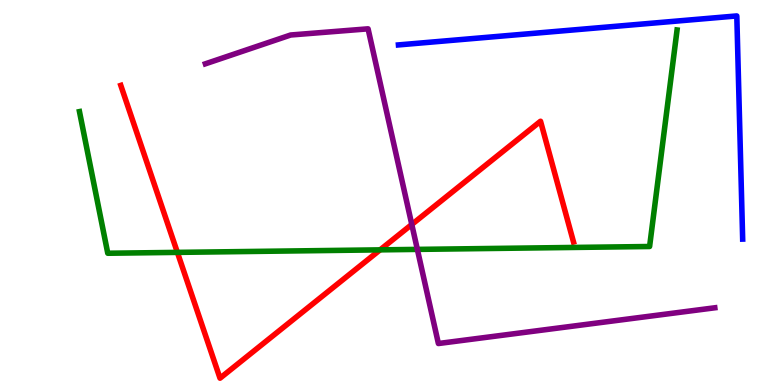[{'lines': ['blue', 'red'], 'intersections': []}, {'lines': ['green', 'red'], 'intersections': [{'x': 2.29, 'y': 3.44}, {'x': 4.9, 'y': 3.51}]}, {'lines': ['purple', 'red'], 'intersections': [{'x': 5.31, 'y': 4.17}]}, {'lines': ['blue', 'green'], 'intersections': []}, {'lines': ['blue', 'purple'], 'intersections': []}, {'lines': ['green', 'purple'], 'intersections': [{'x': 5.39, 'y': 3.52}]}]